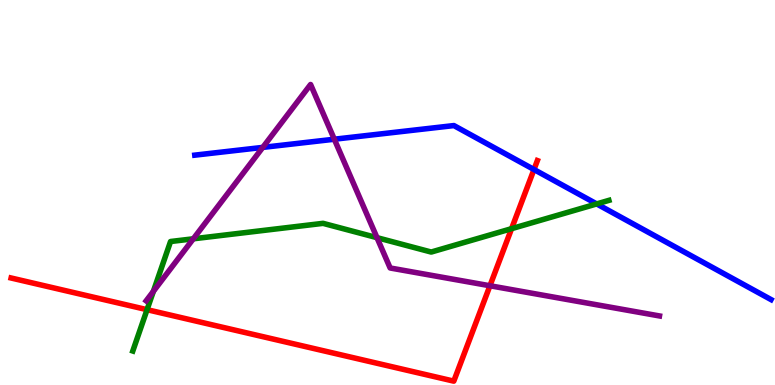[{'lines': ['blue', 'red'], 'intersections': [{'x': 6.89, 'y': 5.6}]}, {'lines': ['green', 'red'], 'intersections': [{'x': 1.9, 'y': 1.96}, {'x': 6.6, 'y': 4.06}]}, {'lines': ['purple', 'red'], 'intersections': [{'x': 6.32, 'y': 2.58}]}, {'lines': ['blue', 'green'], 'intersections': [{'x': 7.7, 'y': 4.7}]}, {'lines': ['blue', 'purple'], 'intersections': [{'x': 3.39, 'y': 6.17}, {'x': 4.31, 'y': 6.38}]}, {'lines': ['green', 'purple'], 'intersections': [{'x': 1.98, 'y': 2.43}, {'x': 2.49, 'y': 3.8}, {'x': 4.86, 'y': 3.83}]}]